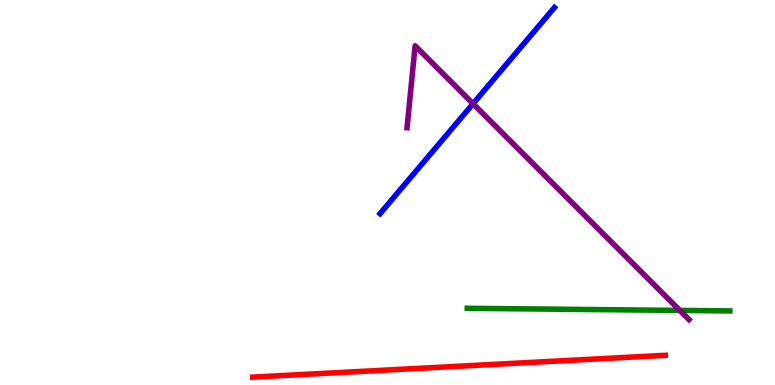[{'lines': ['blue', 'red'], 'intersections': []}, {'lines': ['green', 'red'], 'intersections': []}, {'lines': ['purple', 'red'], 'intersections': []}, {'lines': ['blue', 'green'], 'intersections': []}, {'lines': ['blue', 'purple'], 'intersections': [{'x': 6.1, 'y': 7.31}]}, {'lines': ['green', 'purple'], 'intersections': [{'x': 8.77, 'y': 1.94}]}]